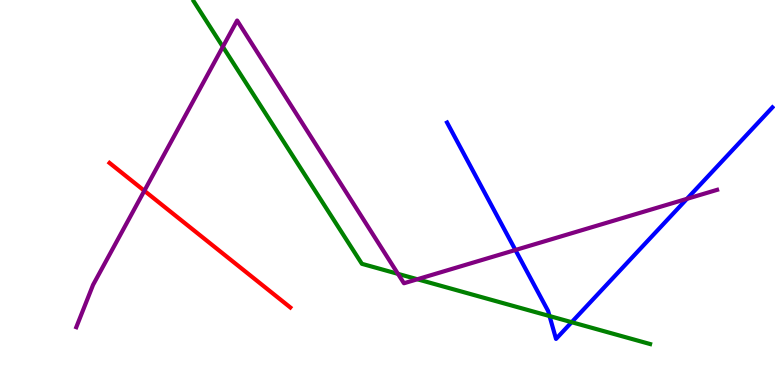[{'lines': ['blue', 'red'], 'intersections': []}, {'lines': ['green', 'red'], 'intersections': []}, {'lines': ['purple', 'red'], 'intersections': [{'x': 1.86, 'y': 5.04}]}, {'lines': ['blue', 'green'], 'intersections': [{'x': 7.09, 'y': 1.79}, {'x': 7.38, 'y': 1.63}]}, {'lines': ['blue', 'purple'], 'intersections': [{'x': 6.65, 'y': 3.51}, {'x': 8.86, 'y': 4.84}]}, {'lines': ['green', 'purple'], 'intersections': [{'x': 2.88, 'y': 8.79}, {'x': 5.14, 'y': 2.89}, {'x': 5.39, 'y': 2.75}]}]